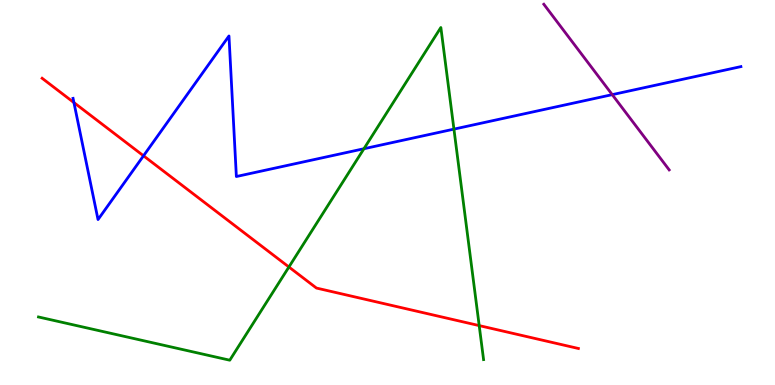[{'lines': ['blue', 'red'], 'intersections': [{'x': 0.954, 'y': 7.34}, {'x': 1.85, 'y': 5.95}]}, {'lines': ['green', 'red'], 'intersections': [{'x': 3.73, 'y': 3.07}, {'x': 6.18, 'y': 1.54}]}, {'lines': ['purple', 'red'], 'intersections': []}, {'lines': ['blue', 'green'], 'intersections': [{'x': 4.7, 'y': 6.14}, {'x': 5.86, 'y': 6.65}]}, {'lines': ['blue', 'purple'], 'intersections': [{'x': 7.9, 'y': 7.54}]}, {'lines': ['green', 'purple'], 'intersections': []}]